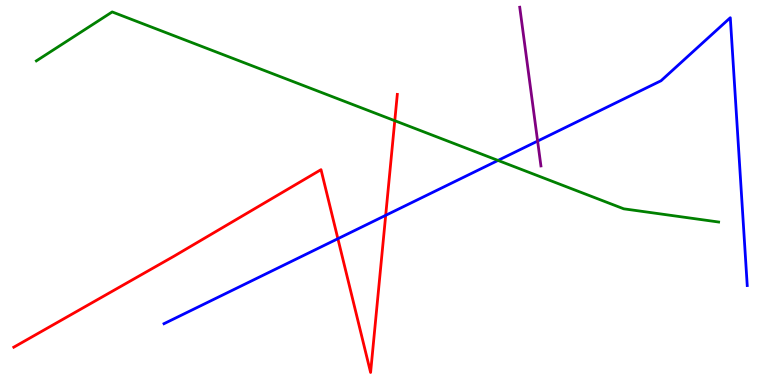[{'lines': ['blue', 'red'], 'intersections': [{'x': 4.36, 'y': 3.8}, {'x': 4.98, 'y': 4.41}]}, {'lines': ['green', 'red'], 'intersections': [{'x': 5.09, 'y': 6.87}]}, {'lines': ['purple', 'red'], 'intersections': []}, {'lines': ['blue', 'green'], 'intersections': [{'x': 6.43, 'y': 5.83}]}, {'lines': ['blue', 'purple'], 'intersections': [{'x': 6.94, 'y': 6.34}]}, {'lines': ['green', 'purple'], 'intersections': []}]